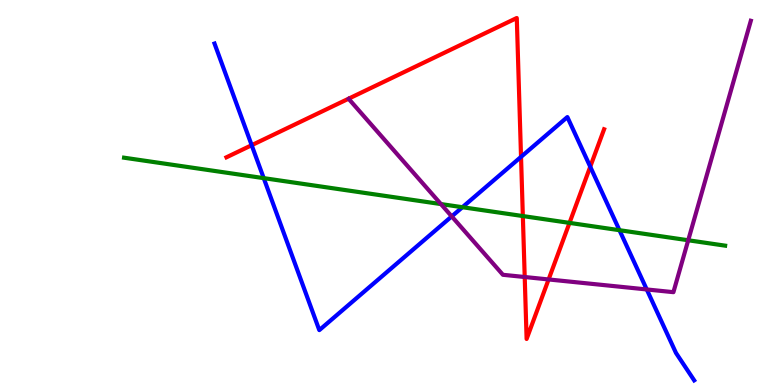[{'lines': ['blue', 'red'], 'intersections': [{'x': 3.25, 'y': 6.23}, {'x': 6.72, 'y': 5.93}, {'x': 7.62, 'y': 5.67}]}, {'lines': ['green', 'red'], 'intersections': [{'x': 6.75, 'y': 4.39}, {'x': 7.35, 'y': 4.21}]}, {'lines': ['purple', 'red'], 'intersections': [{'x': 6.77, 'y': 2.8}, {'x': 7.08, 'y': 2.74}]}, {'lines': ['blue', 'green'], 'intersections': [{'x': 3.4, 'y': 5.37}, {'x': 5.97, 'y': 4.62}, {'x': 7.99, 'y': 4.02}]}, {'lines': ['blue', 'purple'], 'intersections': [{'x': 5.83, 'y': 4.38}, {'x': 8.35, 'y': 2.48}]}, {'lines': ['green', 'purple'], 'intersections': [{'x': 5.69, 'y': 4.7}, {'x': 8.88, 'y': 3.76}]}]